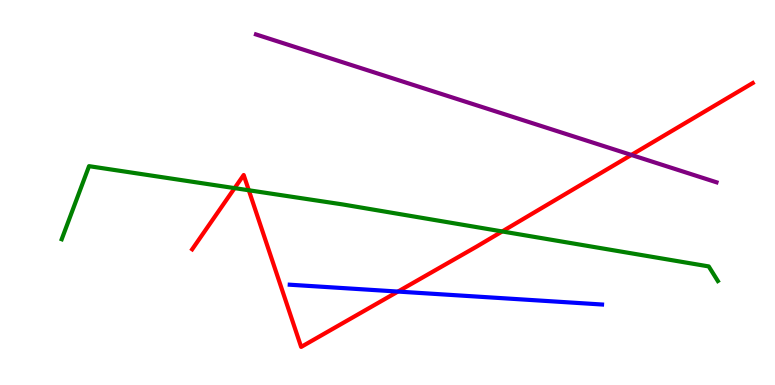[{'lines': ['blue', 'red'], 'intersections': [{'x': 5.13, 'y': 2.43}]}, {'lines': ['green', 'red'], 'intersections': [{'x': 3.03, 'y': 5.11}, {'x': 3.21, 'y': 5.06}, {'x': 6.48, 'y': 3.99}]}, {'lines': ['purple', 'red'], 'intersections': [{'x': 8.15, 'y': 5.98}]}, {'lines': ['blue', 'green'], 'intersections': []}, {'lines': ['blue', 'purple'], 'intersections': []}, {'lines': ['green', 'purple'], 'intersections': []}]